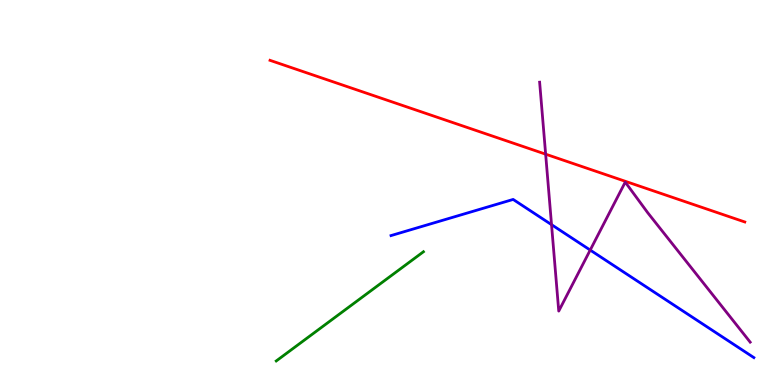[{'lines': ['blue', 'red'], 'intersections': []}, {'lines': ['green', 'red'], 'intersections': []}, {'lines': ['purple', 'red'], 'intersections': [{'x': 7.04, 'y': 6.0}]}, {'lines': ['blue', 'green'], 'intersections': []}, {'lines': ['blue', 'purple'], 'intersections': [{'x': 7.12, 'y': 4.16}, {'x': 7.62, 'y': 3.5}]}, {'lines': ['green', 'purple'], 'intersections': []}]